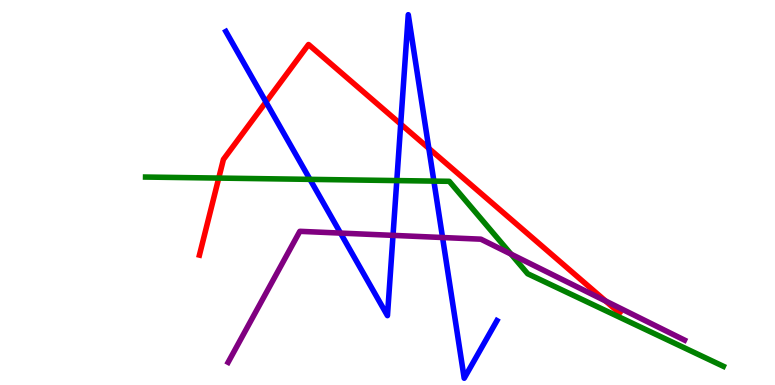[{'lines': ['blue', 'red'], 'intersections': [{'x': 3.43, 'y': 7.35}, {'x': 5.17, 'y': 6.78}, {'x': 5.53, 'y': 6.15}]}, {'lines': ['green', 'red'], 'intersections': [{'x': 2.82, 'y': 5.37}]}, {'lines': ['purple', 'red'], 'intersections': [{'x': 7.81, 'y': 2.18}]}, {'lines': ['blue', 'green'], 'intersections': [{'x': 4.0, 'y': 5.34}, {'x': 5.12, 'y': 5.31}, {'x': 5.6, 'y': 5.3}]}, {'lines': ['blue', 'purple'], 'intersections': [{'x': 4.39, 'y': 3.95}, {'x': 5.07, 'y': 3.89}, {'x': 5.71, 'y': 3.83}]}, {'lines': ['green', 'purple'], 'intersections': [{'x': 6.59, 'y': 3.4}]}]